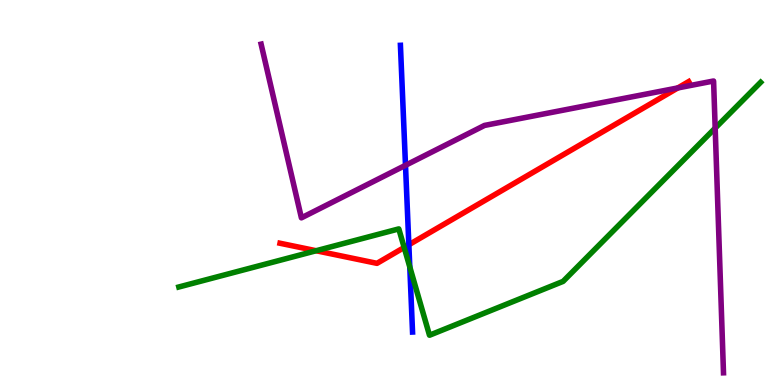[{'lines': ['blue', 'red'], 'intersections': [{'x': 5.28, 'y': 3.64}]}, {'lines': ['green', 'red'], 'intersections': [{'x': 4.08, 'y': 3.49}, {'x': 5.22, 'y': 3.57}]}, {'lines': ['purple', 'red'], 'intersections': [{'x': 8.75, 'y': 7.72}]}, {'lines': ['blue', 'green'], 'intersections': [{'x': 5.29, 'y': 3.07}]}, {'lines': ['blue', 'purple'], 'intersections': [{'x': 5.23, 'y': 5.71}]}, {'lines': ['green', 'purple'], 'intersections': [{'x': 9.23, 'y': 6.67}]}]